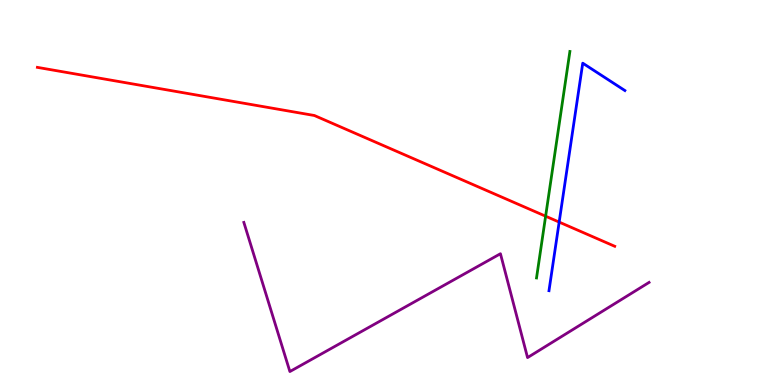[{'lines': ['blue', 'red'], 'intersections': [{'x': 7.22, 'y': 4.23}]}, {'lines': ['green', 'red'], 'intersections': [{'x': 7.04, 'y': 4.38}]}, {'lines': ['purple', 'red'], 'intersections': []}, {'lines': ['blue', 'green'], 'intersections': []}, {'lines': ['blue', 'purple'], 'intersections': []}, {'lines': ['green', 'purple'], 'intersections': []}]